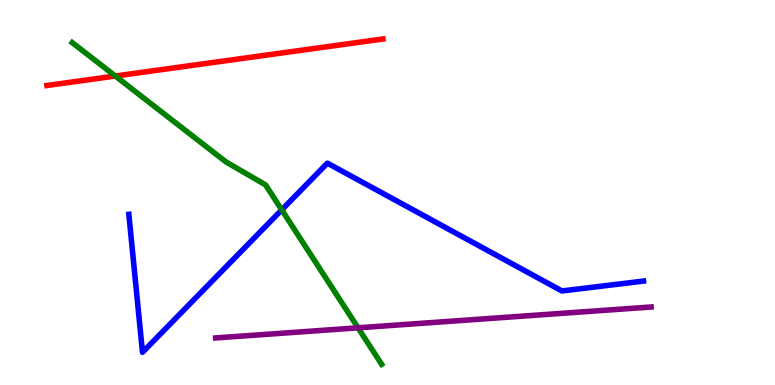[{'lines': ['blue', 'red'], 'intersections': []}, {'lines': ['green', 'red'], 'intersections': [{'x': 1.49, 'y': 8.03}]}, {'lines': ['purple', 'red'], 'intersections': []}, {'lines': ['blue', 'green'], 'intersections': [{'x': 3.64, 'y': 4.55}]}, {'lines': ['blue', 'purple'], 'intersections': []}, {'lines': ['green', 'purple'], 'intersections': [{'x': 4.62, 'y': 1.49}]}]